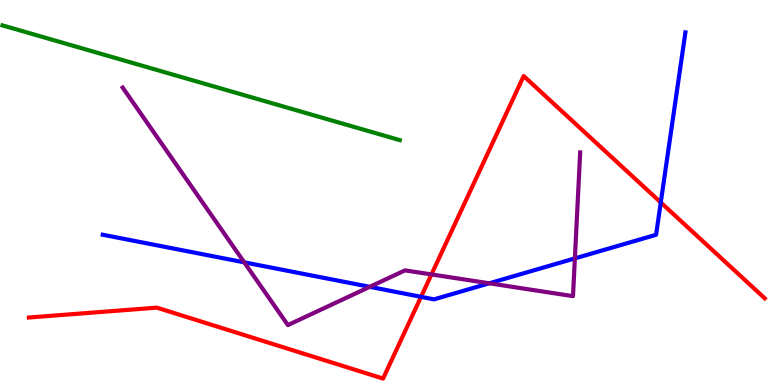[{'lines': ['blue', 'red'], 'intersections': [{'x': 5.43, 'y': 2.29}, {'x': 8.53, 'y': 4.74}]}, {'lines': ['green', 'red'], 'intersections': []}, {'lines': ['purple', 'red'], 'intersections': [{'x': 5.57, 'y': 2.87}]}, {'lines': ['blue', 'green'], 'intersections': []}, {'lines': ['blue', 'purple'], 'intersections': [{'x': 3.15, 'y': 3.19}, {'x': 4.77, 'y': 2.55}, {'x': 6.31, 'y': 2.64}, {'x': 7.42, 'y': 3.29}]}, {'lines': ['green', 'purple'], 'intersections': []}]